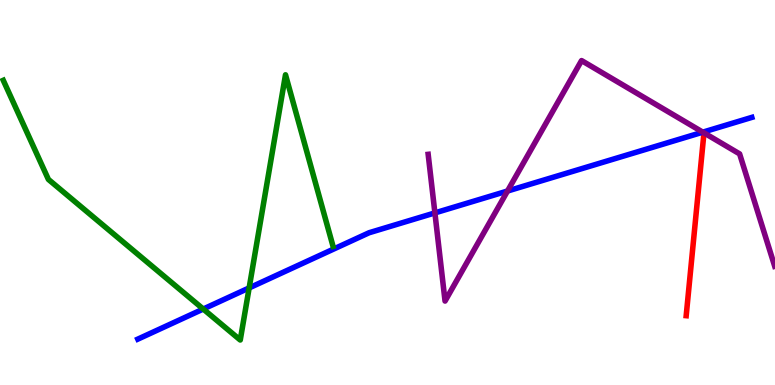[{'lines': ['blue', 'red'], 'intersections': []}, {'lines': ['green', 'red'], 'intersections': []}, {'lines': ['purple', 'red'], 'intersections': []}, {'lines': ['blue', 'green'], 'intersections': [{'x': 2.62, 'y': 1.97}, {'x': 3.21, 'y': 2.52}]}, {'lines': ['blue', 'purple'], 'intersections': [{'x': 5.61, 'y': 4.47}, {'x': 6.55, 'y': 5.04}, {'x': 9.07, 'y': 6.57}]}, {'lines': ['green', 'purple'], 'intersections': []}]